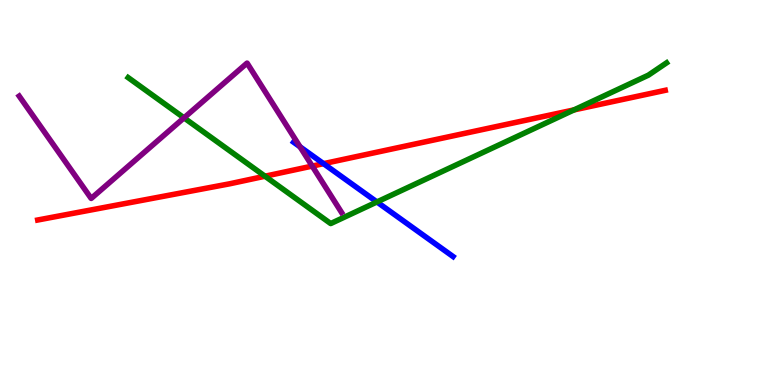[{'lines': ['blue', 'red'], 'intersections': [{'x': 4.17, 'y': 5.75}]}, {'lines': ['green', 'red'], 'intersections': [{'x': 3.42, 'y': 5.42}, {'x': 7.41, 'y': 7.15}]}, {'lines': ['purple', 'red'], 'intersections': [{'x': 4.03, 'y': 5.69}]}, {'lines': ['blue', 'green'], 'intersections': [{'x': 4.86, 'y': 4.75}]}, {'lines': ['blue', 'purple'], 'intersections': [{'x': 3.87, 'y': 6.19}]}, {'lines': ['green', 'purple'], 'intersections': [{'x': 2.37, 'y': 6.94}]}]